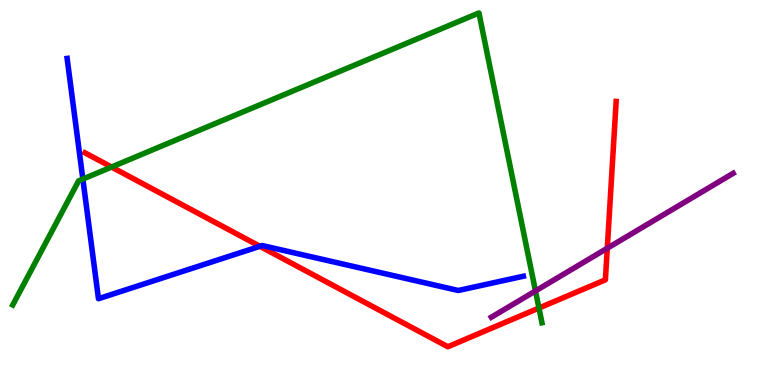[{'lines': ['blue', 'red'], 'intersections': [{'x': 3.35, 'y': 3.6}]}, {'lines': ['green', 'red'], 'intersections': [{'x': 1.44, 'y': 5.66}, {'x': 6.95, 'y': 2.0}]}, {'lines': ['purple', 'red'], 'intersections': [{'x': 7.84, 'y': 3.55}]}, {'lines': ['blue', 'green'], 'intersections': [{'x': 1.07, 'y': 5.35}]}, {'lines': ['blue', 'purple'], 'intersections': []}, {'lines': ['green', 'purple'], 'intersections': [{'x': 6.91, 'y': 2.44}]}]